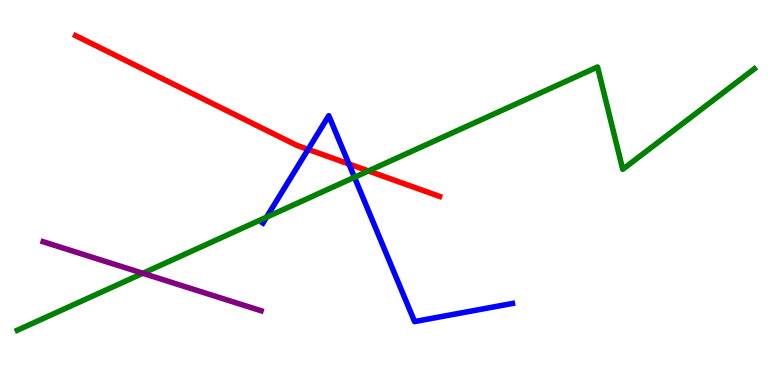[{'lines': ['blue', 'red'], 'intersections': [{'x': 3.98, 'y': 6.12}, {'x': 4.5, 'y': 5.74}]}, {'lines': ['green', 'red'], 'intersections': [{'x': 4.75, 'y': 5.56}]}, {'lines': ['purple', 'red'], 'intersections': []}, {'lines': ['blue', 'green'], 'intersections': [{'x': 3.44, 'y': 4.36}, {'x': 4.57, 'y': 5.4}]}, {'lines': ['blue', 'purple'], 'intersections': []}, {'lines': ['green', 'purple'], 'intersections': [{'x': 1.84, 'y': 2.9}]}]